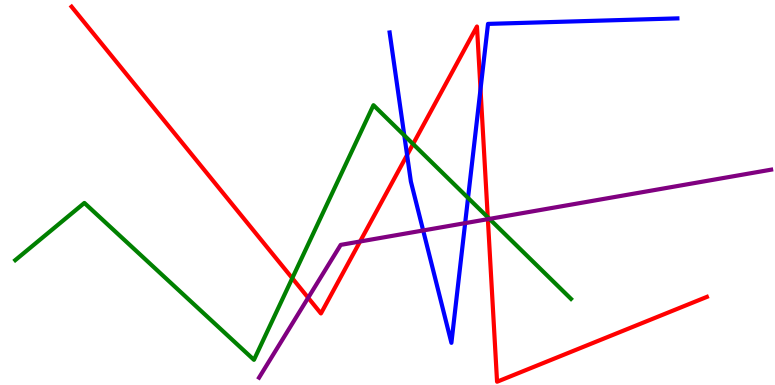[{'lines': ['blue', 'red'], 'intersections': [{'x': 5.25, 'y': 5.97}, {'x': 6.2, 'y': 7.68}]}, {'lines': ['green', 'red'], 'intersections': [{'x': 3.77, 'y': 2.77}, {'x': 5.33, 'y': 6.26}, {'x': 6.29, 'y': 4.36}]}, {'lines': ['purple', 'red'], 'intersections': [{'x': 3.98, 'y': 2.27}, {'x': 4.65, 'y': 3.73}, {'x': 6.3, 'y': 4.31}]}, {'lines': ['blue', 'green'], 'intersections': [{'x': 5.22, 'y': 6.48}, {'x': 6.04, 'y': 4.86}]}, {'lines': ['blue', 'purple'], 'intersections': [{'x': 5.46, 'y': 4.01}, {'x': 6.0, 'y': 4.2}]}, {'lines': ['green', 'purple'], 'intersections': [{'x': 6.32, 'y': 4.31}]}]